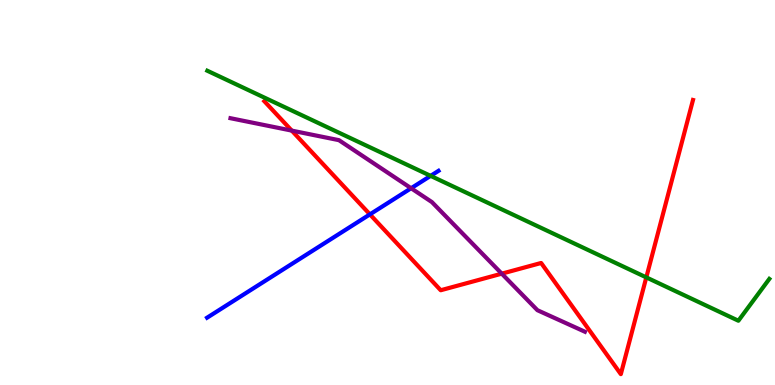[{'lines': ['blue', 'red'], 'intersections': [{'x': 4.77, 'y': 4.43}]}, {'lines': ['green', 'red'], 'intersections': [{'x': 8.34, 'y': 2.8}]}, {'lines': ['purple', 'red'], 'intersections': [{'x': 3.76, 'y': 6.61}, {'x': 6.47, 'y': 2.89}]}, {'lines': ['blue', 'green'], 'intersections': [{'x': 5.56, 'y': 5.43}]}, {'lines': ['blue', 'purple'], 'intersections': [{'x': 5.3, 'y': 5.11}]}, {'lines': ['green', 'purple'], 'intersections': []}]